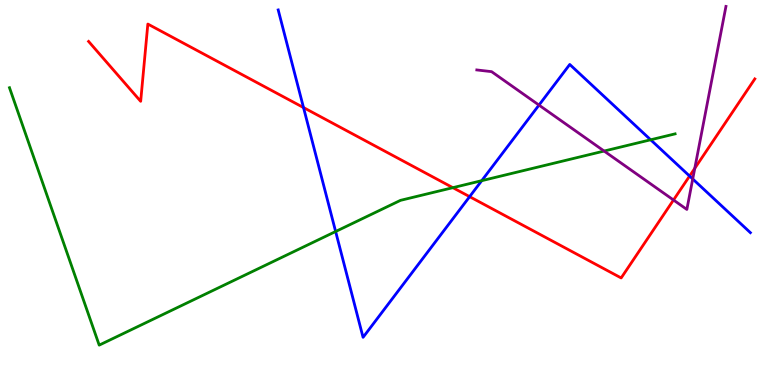[{'lines': ['blue', 'red'], 'intersections': [{'x': 3.92, 'y': 7.21}, {'x': 6.06, 'y': 4.89}, {'x': 8.9, 'y': 5.43}]}, {'lines': ['green', 'red'], 'intersections': [{'x': 5.84, 'y': 5.13}]}, {'lines': ['purple', 'red'], 'intersections': [{'x': 8.69, 'y': 4.8}, {'x': 8.96, 'y': 5.63}]}, {'lines': ['blue', 'green'], 'intersections': [{'x': 4.33, 'y': 3.99}, {'x': 6.22, 'y': 5.31}, {'x': 8.4, 'y': 6.37}]}, {'lines': ['blue', 'purple'], 'intersections': [{'x': 6.95, 'y': 7.27}, {'x': 8.94, 'y': 5.35}]}, {'lines': ['green', 'purple'], 'intersections': [{'x': 7.8, 'y': 6.08}]}]